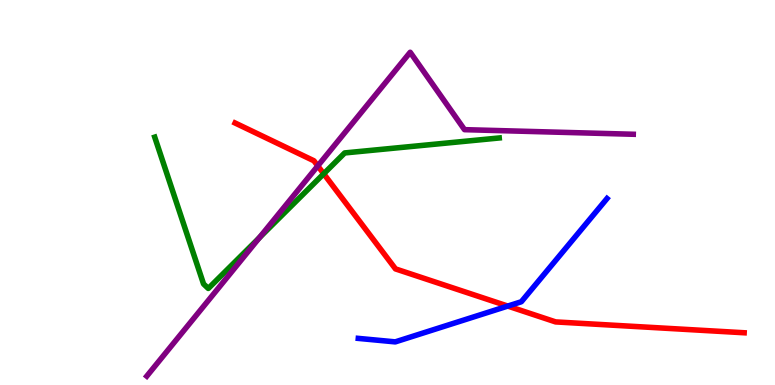[{'lines': ['blue', 'red'], 'intersections': [{'x': 6.55, 'y': 2.05}]}, {'lines': ['green', 'red'], 'intersections': [{'x': 4.18, 'y': 5.49}]}, {'lines': ['purple', 'red'], 'intersections': [{'x': 4.1, 'y': 5.69}]}, {'lines': ['blue', 'green'], 'intersections': []}, {'lines': ['blue', 'purple'], 'intersections': []}, {'lines': ['green', 'purple'], 'intersections': [{'x': 3.35, 'y': 3.83}]}]